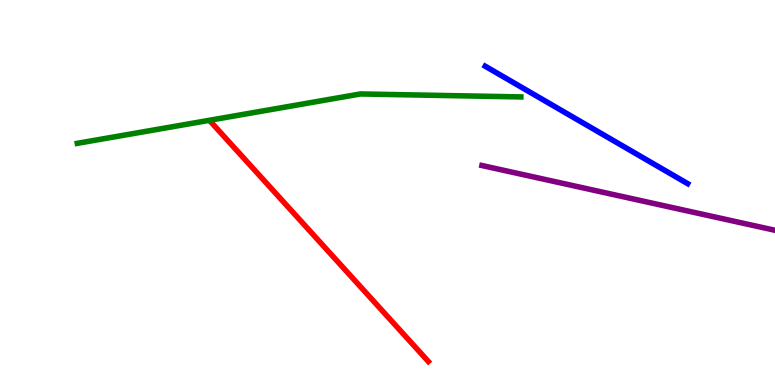[{'lines': ['blue', 'red'], 'intersections': []}, {'lines': ['green', 'red'], 'intersections': []}, {'lines': ['purple', 'red'], 'intersections': []}, {'lines': ['blue', 'green'], 'intersections': []}, {'lines': ['blue', 'purple'], 'intersections': []}, {'lines': ['green', 'purple'], 'intersections': []}]